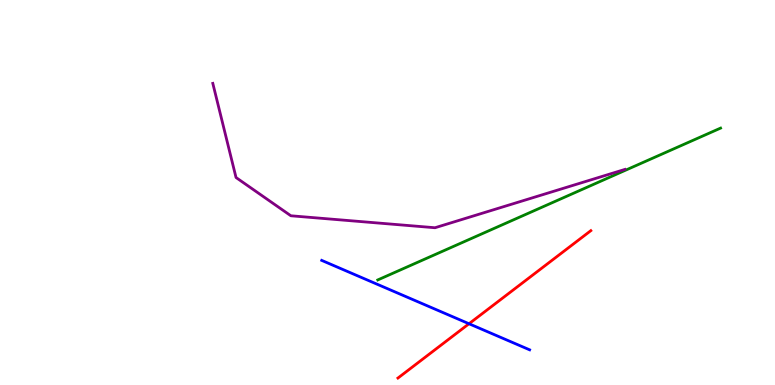[{'lines': ['blue', 'red'], 'intersections': [{'x': 6.05, 'y': 1.59}]}, {'lines': ['green', 'red'], 'intersections': []}, {'lines': ['purple', 'red'], 'intersections': []}, {'lines': ['blue', 'green'], 'intersections': []}, {'lines': ['blue', 'purple'], 'intersections': []}, {'lines': ['green', 'purple'], 'intersections': []}]